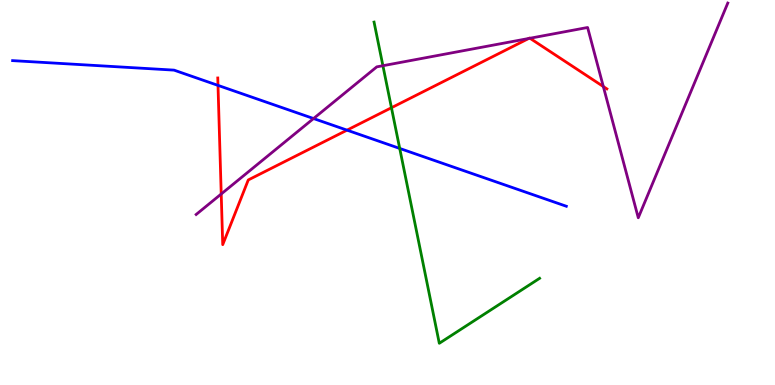[{'lines': ['blue', 'red'], 'intersections': [{'x': 2.81, 'y': 7.78}, {'x': 4.48, 'y': 6.62}]}, {'lines': ['green', 'red'], 'intersections': [{'x': 5.05, 'y': 7.2}]}, {'lines': ['purple', 'red'], 'intersections': [{'x': 2.85, 'y': 4.96}, {'x': 6.82, 'y': 9.0}, {'x': 6.84, 'y': 9.01}, {'x': 7.78, 'y': 7.75}]}, {'lines': ['blue', 'green'], 'intersections': [{'x': 5.16, 'y': 6.14}]}, {'lines': ['blue', 'purple'], 'intersections': [{'x': 4.05, 'y': 6.92}]}, {'lines': ['green', 'purple'], 'intersections': [{'x': 4.94, 'y': 8.29}]}]